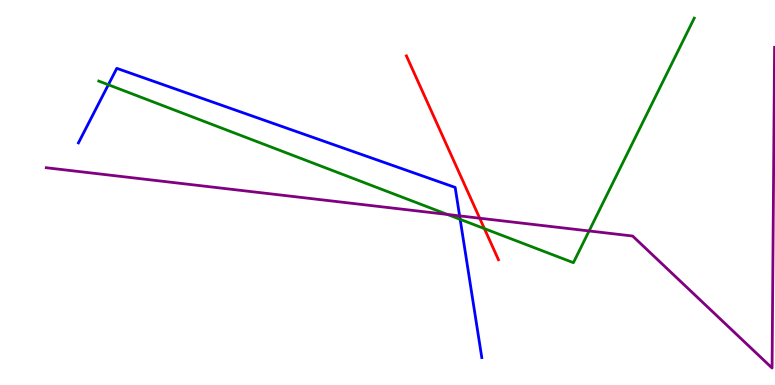[{'lines': ['blue', 'red'], 'intersections': []}, {'lines': ['green', 'red'], 'intersections': [{'x': 6.25, 'y': 4.06}]}, {'lines': ['purple', 'red'], 'intersections': [{'x': 6.19, 'y': 4.33}]}, {'lines': ['blue', 'green'], 'intersections': [{'x': 1.4, 'y': 7.8}, {'x': 5.94, 'y': 4.3}]}, {'lines': ['blue', 'purple'], 'intersections': [{'x': 5.93, 'y': 4.39}]}, {'lines': ['green', 'purple'], 'intersections': [{'x': 5.77, 'y': 4.43}, {'x': 7.6, 'y': 4.0}]}]